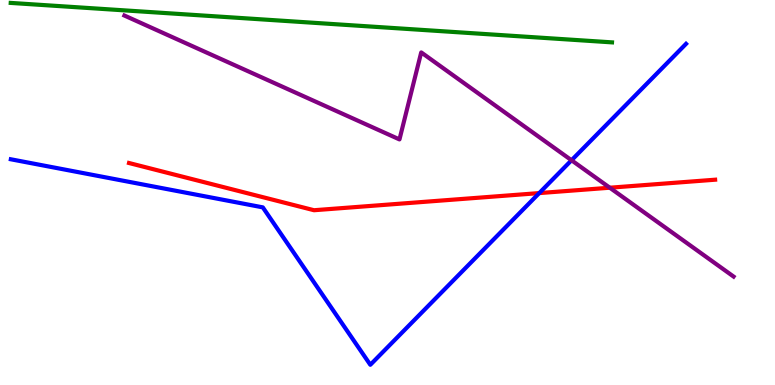[{'lines': ['blue', 'red'], 'intersections': [{'x': 6.96, 'y': 4.98}]}, {'lines': ['green', 'red'], 'intersections': []}, {'lines': ['purple', 'red'], 'intersections': [{'x': 7.87, 'y': 5.12}]}, {'lines': ['blue', 'green'], 'intersections': []}, {'lines': ['blue', 'purple'], 'intersections': [{'x': 7.37, 'y': 5.84}]}, {'lines': ['green', 'purple'], 'intersections': []}]